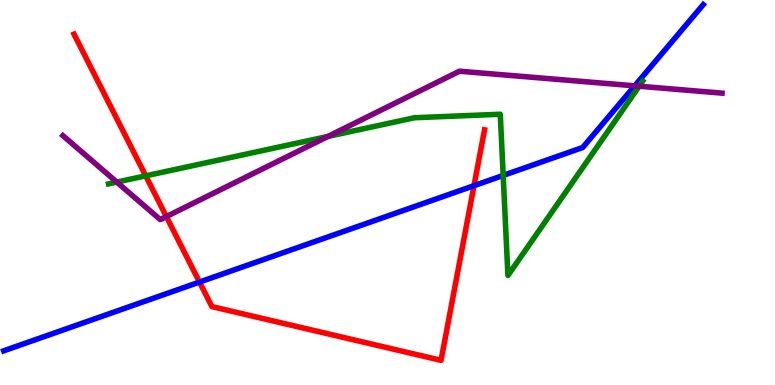[{'lines': ['blue', 'red'], 'intersections': [{'x': 2.57, 'y': 2.67}, {'x': 6.12, 'y': 5.18}]}, {'lines': ['green', 'red'], 'intersections': [{'x': 1.88, 'y': 5.43}]}, {'lines': ['purple', 'red'], 'intersections': [{'x': 2.15, 'y': 4.37}]}, {'lines': ['blue', 'green'], 'intersections': [{'x': 6.49, 'y': 5.44}]}, {'lines': ['blue', 'purple'], 'intersections': [{'x': 8.19, 'y': 7.77}]}, {'lines': ['green', 'purple'], 'intersections': [{'x': 1.51, 'y': 5.27}, {'x': 4.23, 'y': 6.46}, {'x': 8.25, 'y': 7.76}]}]